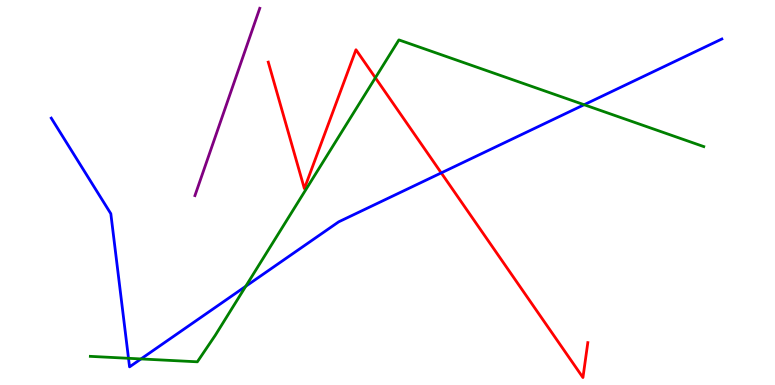[{'lines': ['blue', 'red'], 'intersections': [{'x': 5.69, 'y': 5.51}]}, {'lines': ['green', 'red'], 'intersections': [{'x': 4.84, 'y': 7.98}]}, {'lines': ['purple', 'red'], 'intersections': []}, {'lines': ['blue', 'green'], 'intersections': [{'x': 1.66, 'y': 0.694}, {'x': 1.82, 'y': 0.677}, {'x': 3.17, 'y': 2.56}, {'x': 7.54, 'y': 7.28}]}, {'lines': ['blue', 'purple'], 'intersections': []}, {'lines': ['green', 'purple'], 'intersections': []}]